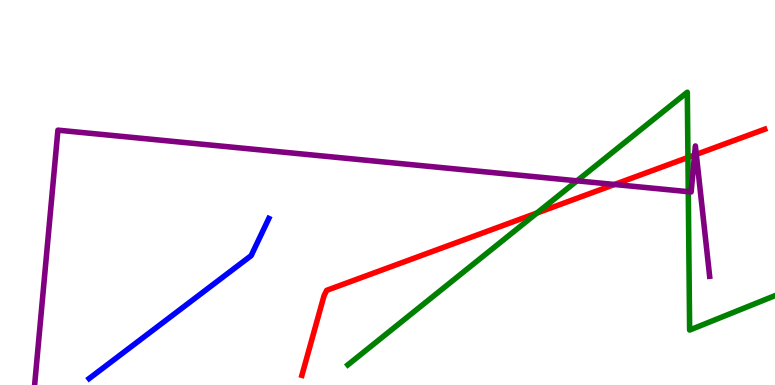[{'lines': ['blue', 'red'], 'intersections': []}, {'lines': ['green', 'red'], 'intersections': [{'x': 6.93, 'y': 4.47}, {'x': 8.88, 'y': 5.91}]}, {'lines': ['purple', 'red'], 'intersections': [{'x': 7.93, 'y': 5.21}, {'x': 8.96, 'y': 5.97}, {'x': 8.98, 'y': 5.99}]}, {'lines': ['blue', 'green'], 'intersections': []}, {'lines': ['blue', 'purple'], 'intersections': []}, {'lines': ['green', 'purple'], 'intersections': [{'x': 7.45, 'y': 5.3}, {'x': 8.88, 'y': 5.02}]}]